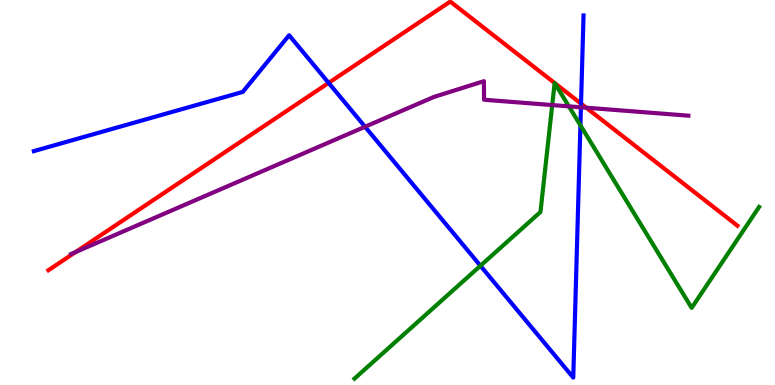[{'lines': ['blue', 'red'], 'intersections': [{'x': 4.24, 'y': 7.85}, {'x': 7.5, 'y': 7.31}]}, {'lines': ['green', 'red'], 'intersections': [{'x': 7.16, 'y': 7.84}, {'x': 7.16, 'y': 7.84}]}, {'lines': ['purple', 'red'], 'intersections': [{'x': 0.975, 'y': 3.45}, {'x': 7.56, 'y': 7.2}]}, {'lines': ['blue', 'green'], 'intersections': [{'x': 6.2, 'y': 3.1}, {'x': 7.49, 'y': 6.75}]}, {'lines': ['blue', 'purple'], 'intersections': [{'x': 4.71, 'y': 6.71}, {'x': 7.5, 'y': 7.21}]}, {'lines': ['green', 'purple'], 'intersections': [{'x': 7.13, 'y': 7.27}, {'x': 7.34, 'y': 7.24}]}]